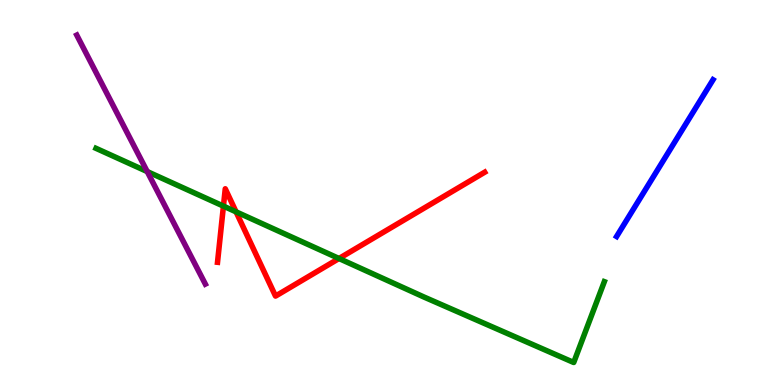[{'lines': ['blue', 'red'], 'intersections': []}, {'lines': ['green', 'red'], 'intersections': [{'x': 2.88, 'y': 4.65}, {'x': 3.05, 'y': 4.5}, {'x': 4.37, 'y': 3.29}]}, {'lines': ['purple', 'red'], 'intersections': []}, {'lines': ['blue', 'green'], 'intersections': []}, {'lines': ['blue', 'purple'], 'intersections': []}, {'lines': ['green', 'purple'], 'intersections': [{'x': 1.9, 'y': 5.54}]}]